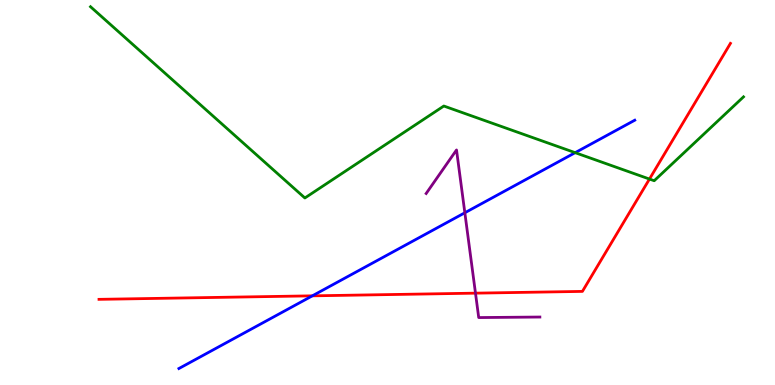[{'lines': ['blue', 'red'], 'intersections': [{'x': 4.03, 'y': 2.32}]}, {'lines': ['green', 'red'], 'intersections': [{'x': 8.38, 'y': 5.35}]}, {'lines': ['purple', 'red'], 'intersections': [{'x': 6.14, 'y': 2.39}]}, {'lines': ['blue', 'green'], 'intersections': [{'x': 7.42, 'y': 6.03}]}, {'lines': ['blue', 'purple'], 'intersections': [{'x': 6.0, 'y': 4.47}]}, {'lines': ['green', 'purple'], 'intersections': []}]